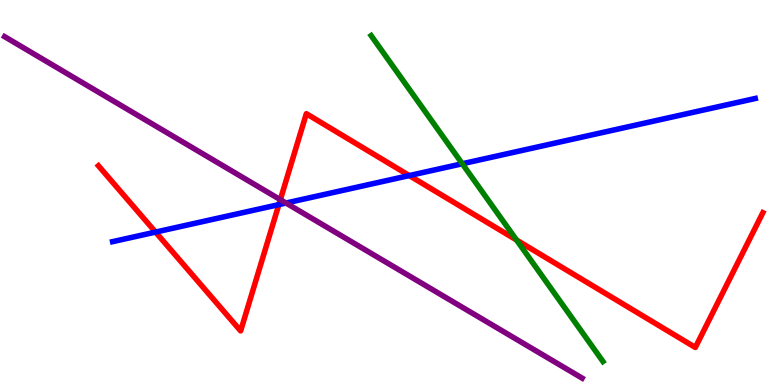[{'lines': ['blue', 'red'], 'intersections': [{'x': 2.01, 'y': 3.97}, {'x': 3.6, 'y': 4.69}, {'x': 5.28, 'y': 5.44}]}, {'lines': ['green', 'red'], 'intersections': [{'x': 6.66, 'y': 3.77}]}, {'lines': ['purple', 'red'], 'intersections': [{'x': 3.62, 'y': 4.81}]}, {'lines': ['blue', 'green'], 'intersections': [{'x': 5.96, 'y': 5.75}]}, {'lines': ['blue', 'purple'], 'intersections': [{'x': 3.69, 'y': 4.73}]}, {'lines': ['green', 'purple'], 'intersections': []}]